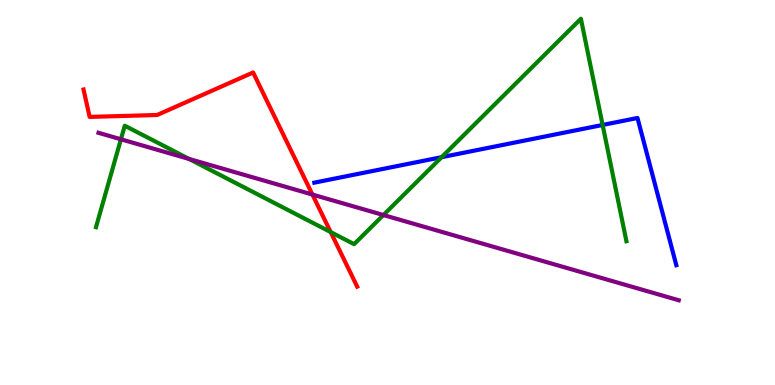[{'lines': ['blue', 'red'], 'intersections': []}, {'lines': ['green', 'red'], 'intersections': [{'x': 4.27, 'y': 3.97}]}, {'lines': ['purple', 'red'], 'intersections': [{'x': 4.03, 'y': 4.95}]}, {'lines': ['blue', 'green'], 'intersections': [{'x': 5.7, 'y': 5.92}, {'x': 7.78, 'y': 6.75}]}, {'lines': ['blue', 'purple'], 'intersections': []}, {'lines': ['green', 'purple'], 'intersections': [{'x': 1.56, 'y': 6.38}, {'x': 2.44, 'y': 5.87}, {'x': 4.95, 'y': 4.41}]}]